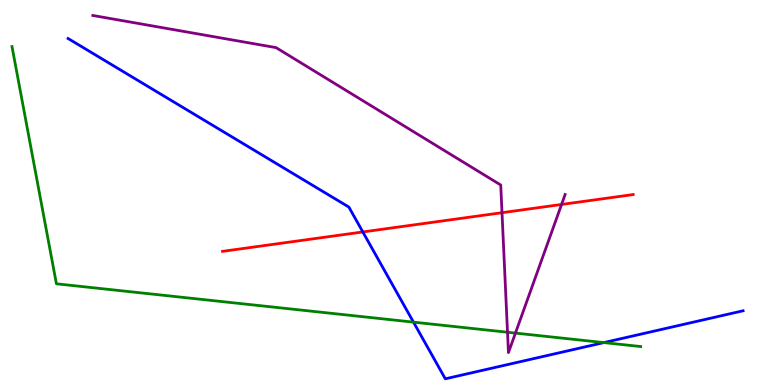[{'lines': ['blue', 'red'], 'intersections': [{'x': 4.68, 'y': 3.98}]}, {'lines': ['green', 'red'], 'intersections': []}, {'lines': ['purple', 'red'], 'intersections': [{'x': 6.48, 'y': 4.48}, {'x': 7.25, 'y': 4.69}]}, {'lines': ['blue', 'green'], 'intersections': [{'x': 5.34, 'y': 1.63}, {'x': 7.79, 'y': 1.1}]}, {'lines': ['blue', 'purple'], 'intersections': []}, {'lines': ['green', 'purple'], 'intersections': [{'x': 6.55, 'y': 1.37}, {'x': 6.65, 'y': 1.35}]}]